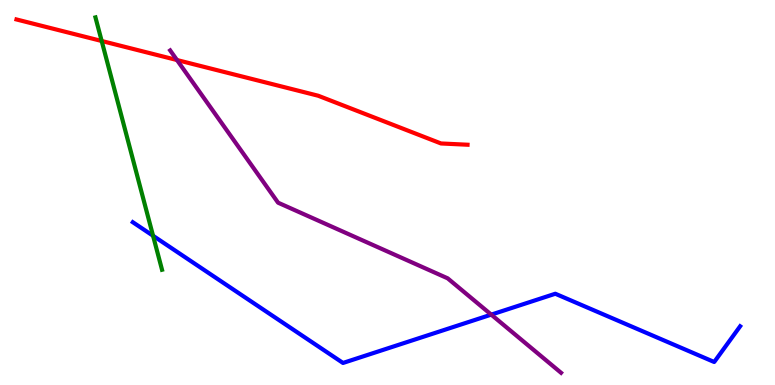[{'lines': ['blue', 'red'], 'intersections': []}, {'lines': ['green', 'red'], 'intersections': [{'x': 1.31, 'y': 8.94}]}, {'lines': ['purple', 'red'], 'intersections': [{'x': 2.28, 'y': 8.44}]}, {'lines': ['blue', 'green'], 'intersections': [{'x': 1.97, 'y': 3.88}]}, {'lines': ['blue', 'purple'], 'intersections': [{'x': 6.34, 'y': 1.83}]}, {'lines': ['green', 'purple'], 'intersections': []}]